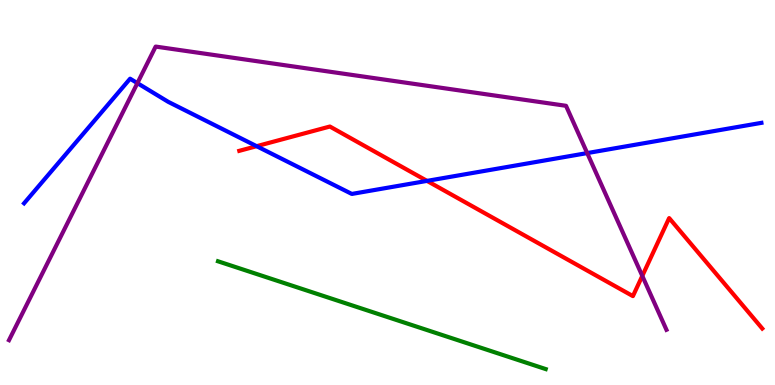[{'lines': ['blue', 'red'], 'intersections': [{'x': 3.31, 'y': 6.2}, {'x': 5.51, 'y': 5.3}]}, {'lines': ['green', 'red'], 'intersections': []}, {'lines': ['purple', 'red'], 'intersections': [{'x': 8.29, 'y': 2.83}]}, {'lines': ['blue', 'green'], 'intersections': []}, {'lines': ['blue', 'purple'], 'intersections': [{'x': 1.77, 'y': 7.84}, {'x': 7.58, 'y': 6.02}]}, {'lines': ['green', 'purple'], 'intersections': []}]